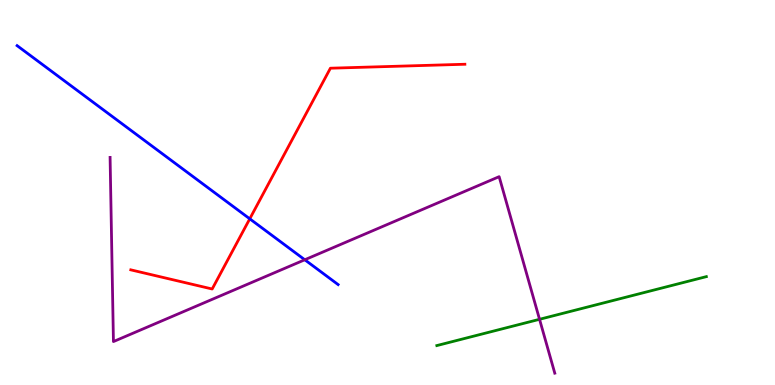[{'lines': ['blue', 'red'], 'intersections': [{'x': 3.22, 'y': 4.32}]}, {'lines': ['green', 'red'], 'intersections': []}, {'lines': ['purple', 'red'], 'intersections': []}, {'lines': ['blue', 'green'], 'intersections': []}, {'lines': ['blue', 'purple'], 'intersections': [{'x': 3.93, 'y': 3.25}]}, {'lines': ['green', 'purple'], 'intersections': [{'x': 6.96, 'y': 1.71}]}]